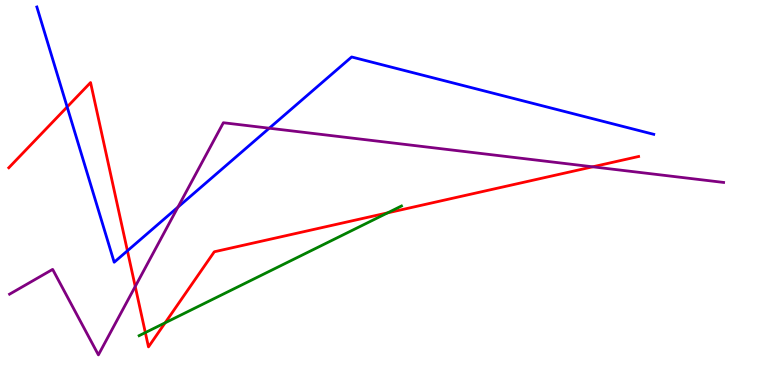[{'lines': ['blue', 'red'], 'intersections': [{'x': 0.866, 'y': 7.22}, {'x': 1.64, 'y': 3.49}]}, {'lines': ['green', 'red'], 'intersections': [{'x': 1.88, 'y': 1.36}, {'x': 2.13, 'y': 1.62}, {'x': 5.0, 'y': 4.47}]}, {'lines': ['purple', 'red'], 'intersections': [{'x': 1.74, 'y': 2.56}, {'x': 7.65, 'y': 5.67}]}, {'lines': ['blue', 'green'], 'intersections': []}, {'lines': ['blue', 'purple'], 'intersections': [{'x': 2.3, 'y': 4.62}, {'x': 3.47, 'y': 6.67}]}, {'lines': ['green', 'purple'], 'intersections': []}]